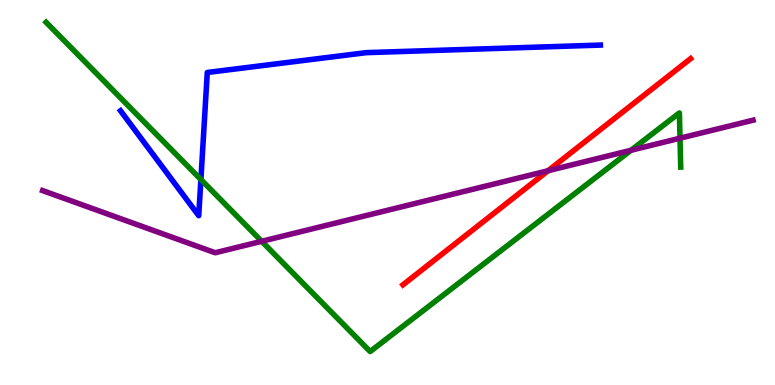[{'lines': ['blue', 'red'], 'intersections': []}, {'lines': ['green', 'red'], 'intersections': []}, {'lines': ['purple', 'red'], 'intersections': [{'x': 7.07, 'y': 5.57}]}, {'lines': ['blue', 'green'], 'intersections': [{'x': 2.59, 'y': 5.34}]}, {'lines': ['blue', 'purple'], 'intersections': []}, {'lines': ['green', 'purple'], 'intersections': [{'x': 3.38, 'y': 3.73}, {'x': 8.14, 'y': 6.1}, {'x': 8.77, 'y': 6.41}]}]